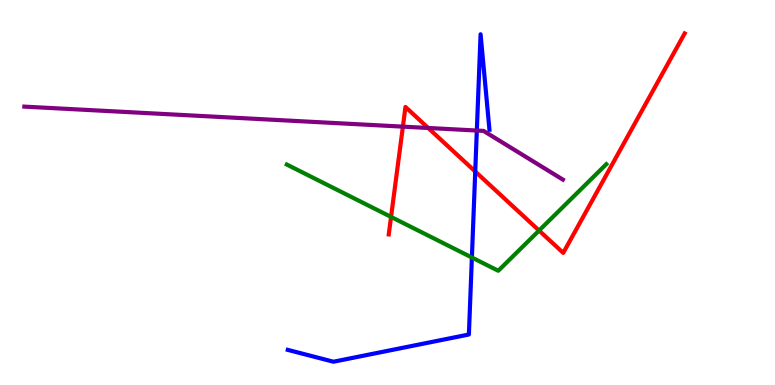[{'lines': ['blue', 'red'], 'intersections': [{'x': 6.13, 'y': 5.55}]}, {'lines': ['green', 'red'], 'intersections': [{'x': 5.05, 'y': 4.37}, {'x': 6.96, 'y': 4.01}]}, {'lines': ['purple', 'red'], 'intersections': [{'x': 5.2, 'y': 6.71}, {'x': 5.53, 'y': 6.68}]}, {'lines': ['blue', 'green'], 'intersections': [{'x': 6.09, 'y': 3.31}]}, {'lines': ['blue', 'purple'], 'intersections': [{'x': 6.15, 'y': 6.61}]}, {'lines': ['green', 'purple'], 'intersections': []}]